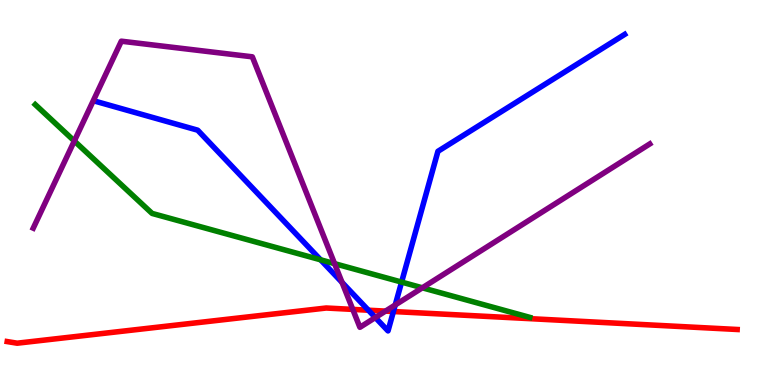[{'lines': ['blue', 'red'], 'intersections': [{'x': 4.75, 'y': 1.94}, {'x': 5.08, 'y': 1.91}]}, {'lines': ['green', 'red'], 'intersections': []}, {'lines': ['purple', 'red'], 'intersections': [{'x': 4.55, 'y': 1.96}, {'x': 4.97, 'y': 1.92}]}, {'lines': ['blue', 'green'], 'intersections': [{'x': 4.14, 'y': 3.25}, {'x': 5.18, 'y': 2.67}]}, {'lines': ['blue', 'purple'], 'intersections': [{'x': 4.41, 'y': 2.66}, {'x': 4.84, 'y': 1.75}, {'x': 5.1, 'y': 2.08}]}, {'lines': ['green', 'purple'], 'intersections': [{'x': 0.959, 'y': 6.34}, {'x': 4.32, 'y': 3.15}, {'x': 5.45, 'y': 2.52}]}]